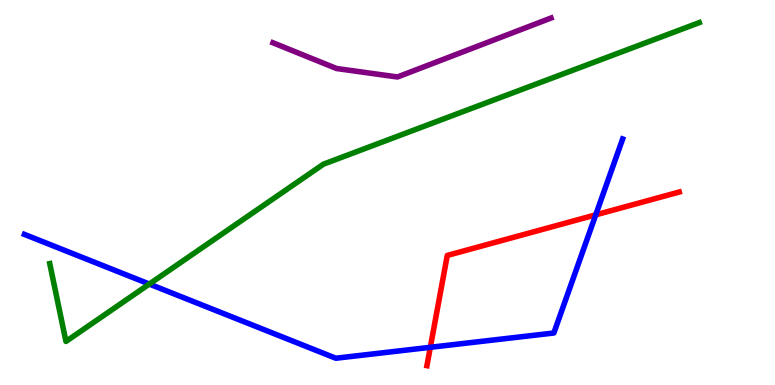[{'lines': ['blue', 'red'], 'intersections': [{'x': 5.55, 'y': 0.979}, {'x': 7.69, 'y': 4.42}]}, {'lines': ['green', 'red'], 'intersections': []}, {'lines': ['purple', 'red'], 'intersections': []}, {'lines': ['blue', 'green'], 'intersections': [{'x': 1.93, 'y': 2.62}]}, {'lines': ['blue', 'purple'], 'intersections': []}, {'lines': ['green', 'purple'], 'intersections': []}]